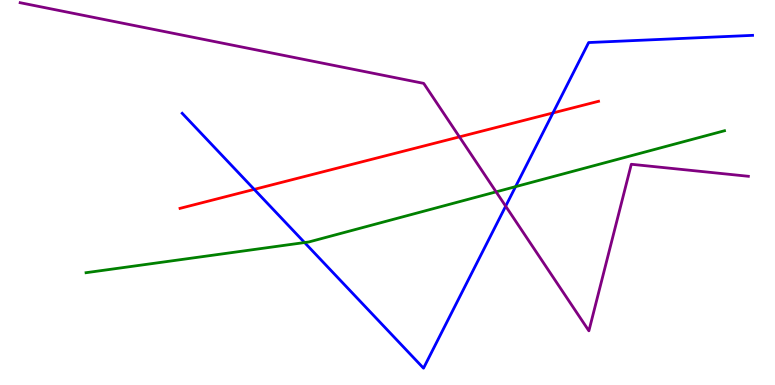[{'lines': ['blue', 'red'], 'intersections': [{'x': 3.28, 'y': 5.08}, {'x': 7.13, 'y': 7.07}]}, {'lines': ['green', 'red'], 'intersections': []}, {'lines': ['purple', 'red'], 'intersections': [{'x': 5.93, 'y': 6.44}]}, {'lines': ['blue', 'green'], 'intersections': [{'x': 3.93, 'y': 3.7}, {'x': 6.65, 'y': 5.15}]}, {'lines': ['blue', 'purple'], 'intersections': [{'x': 6.52, 'y': 4.64}]}, {'lines': ['green', 'purple'], 'intersections': [{'x': 6.4, 'y': 5.02}]}]